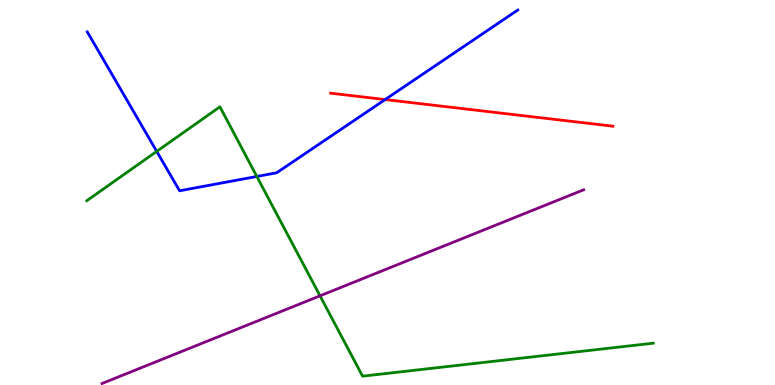[{'lines': ['blue', 'red'], 'intersections': [{'x': 4.97, 'y': 7.41}]}, {'lines': ['green', 'red'], 'intersections': []}, {'lines': ['purple', 'red'], 'intersections': []}, {'lines': ['blue', 'green'], 'intersections': [{'x': 2.02, 'y': 6.07}, {'x': 3.31, 'y': 5.42}]}, {'lines': ['blue', 'purple'], 'intersections': []}, {'lines': ['green', 'purple'], 'intersections': [{'x': 4.13, 'y': 2.32}]}]